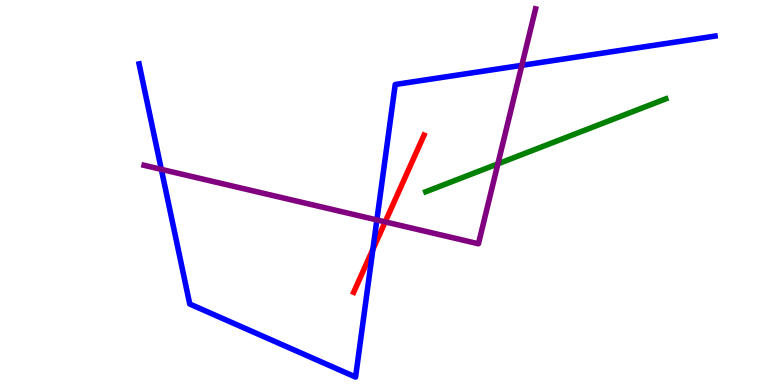[{'lines': ['blue', 'red'], 'intersections': [{'x': 4.81, 'y': 3.52}]}, {'lines': ['green', 'red'], 'intersections': []}, {'lines': ['purple', 'red'], 'intersections': [{'x': 4.97, 'y': 4.24}]}, {'lines': ['blue', 'green'], 'intersections': []}, {'lines': ['blue', 'purple'], 'intersections': [{'x': 2.08, 'y': 5.6}, {'x': 4.86, 'y': 4.29}, {'x': 6.73, 'y': 8.3}]}, {'lines': ['green', 'purple'], 'intersections': [{'x': 6.42, 'y': 5.74}]}]